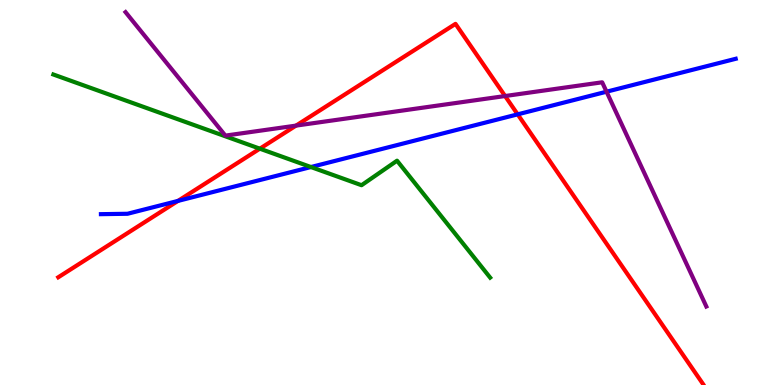[{'lines': ['blue', 'red'], 'intersections': [{'x': 2.3, 'y': 4.78}, {'x': 6.68, 'y': 7.03}]}, {'lines': ['green', 'red'], 'intersections': [{'x': 3.35, 'y': 6.14}]}, {'lines': ['purple', 'red'], 'intersections': [{'x': 3.82, 'y': 6.74}, {'x': 6.52, 'y': 7.51}]}, {'lines': ['blue', 'green'], 'intersections': [{'x': 4.01, 'y': 5.66}]}, {'lines': ['blue', 'purple'], 'intersections': [{'x': 7.83, 'y': 7.62}]}, {'lines': ['green', 'purple'], 'intersections': []}]